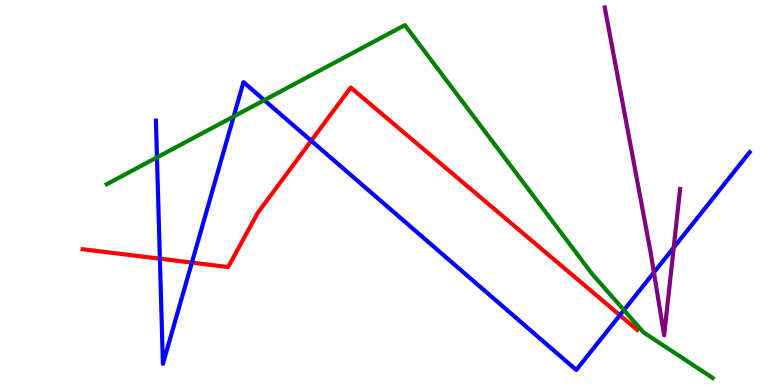[{'lines': ['blue', 'red'], 'intersections': [{'x': 2.06, 'y': 3.28}, {'x': 2.48, 'y': 3.18}, {'x': 4.02, 'y': 6.34}, {'x': 8.0, 'y': 1.81}]}, {'lines': ['green', 'red'], 'intersections': []}, {'lines': ['purple', 'red'], 'intersections': []}, {'lines': ['blue', 'green'], 'intersections': [{'x': 2.03, 'y': 5.91}, {'x': 3.02, 'y': 6.97}, {'x': 3.41, 'y': 7.4}, {'x': 8.05, 'y': 1.95}]}, {'lines': ['blue', 'purple'], 'intersections': [{'x': 8.44, 'y': 2.92}, {'x': 8.69, 'y': 3.57}]}, {'lines': ['green', 'purple'], 'intersections': []}]